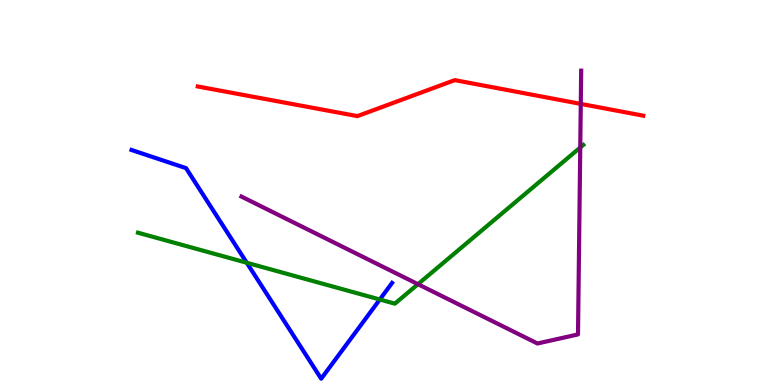[{'lines': ['blue', 'red'], 'intersections': []}, {'lines': ['green', 'red'], 'intersections': []}, {'lines': ['purple', 'red'], 'intersections': [{'x': 7.49, 'y': 7.3}]}, {'lines': ['blue', 'green'], 'intersections': [{'x': 3.18, 'y': 3.18}, {'x': 4.9, 'y': 2.22}]}, {'lines': ['blue', 'purple'], 'intersections': []}, {'lines': ['green', 'purple'], 'intersections': [{'x': 5.39, 'y': 2.62}, {'x': 7.49, 'y': 6.17}]}]